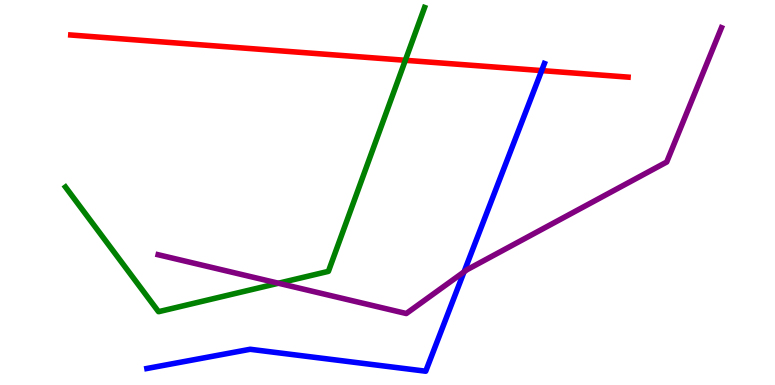[{'lines': ['blue', 'red'], 'intersections': [{'x': 6.99, 'y': 8.17}]}, {'lines': ['green', 'red'], 'intersections': [{'x': 5.23, 'y': 8.43}]}, {'lines': ['purple', 'red'], 'intersections': []}, {'lines': ['blue', 'green'], 'intersections': []}, {'lines': ['blue', 'purple'], 'intersections': [{'x': 5.99, 'y': 2.94}]}, {'lines': ['green', 'purple'], 'intersections': [{'x': 3.59, 'y': 2.64}]}]